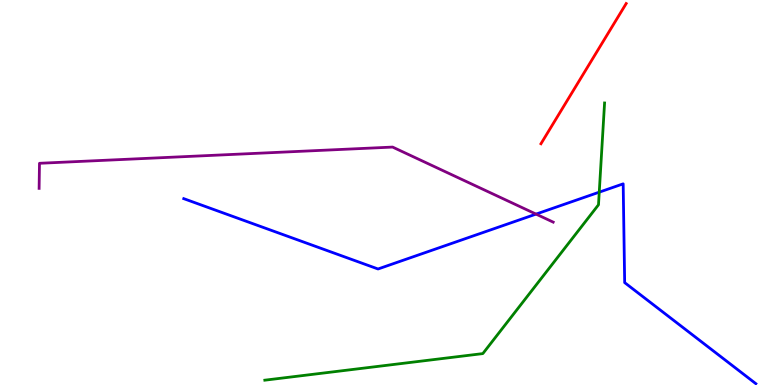[{'lines': ['blue', 'red'], 'intersections': []}, {'lines': ['green', 'red'], 'intersections': []}, {'lines': ['purple', 'red'], 'intersections': []}, {'lines': ['blue', 'green'], 'intersections': [{'x': 7.73, 'y': 5.01}]}, {'lines': ['blue', 'purple'], 'intersections': [{'x': 6.92, 'y': 4.44}]}, {'lines': ['green', 'purple'], 'intersections': []}]